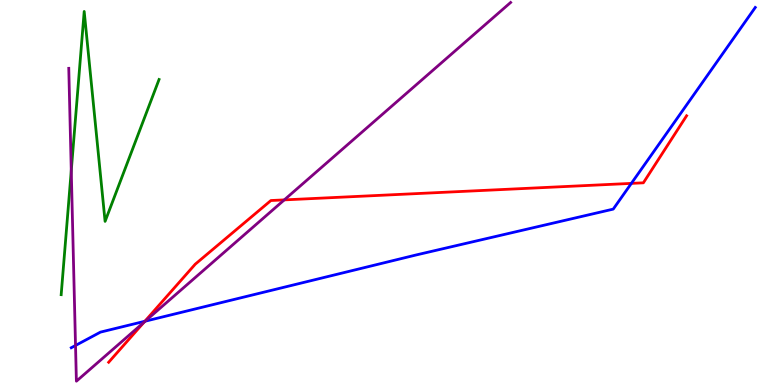[{'lines': ['blue', 'red'], 'intersections': [{'x': 1.87, 'y': 1.66}, {'x': 8.15, 'y': 5.24}]}, {'lines': ['green', 'red'], 'intersections': []}, {'lines': ['purple', 'red'], 'intersections': [{'x': 1.86, 'y': 1.63}, {'x': 3.67, 'y': 4.81}]}, {'lines': ['blue', 'green'], 'intersections': []}, {'lines': ['blue', 'purple'], 'intersections': [{'x': 0.974, 'y': 1.03}, {'x': 1.87, 'y': 1.66}]}, {'lines': ['green', 'purple'], 'intersections': [{'x': 0.92, 'y': 5.57}]}]